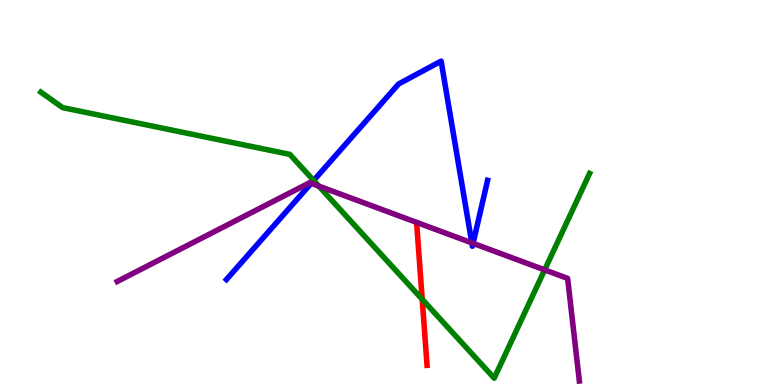[{'lines': ['blue', 'red'], 'intersections': []}, {'lines': ['green', 'red'], 'intersections': [{'x': 5.45, 'y': 2.23}]}, {'lines': ['purple', 'red'], 'intersections': []}, {'lines': ['blue', 'green'], 'intersections': [{'x': 4.05, 'y': 5.31}]}, {'lines': ['blue', 'purple'], 'intersections': [{'x': 4.02, 'y': 5.24}, {'x': 6.09, 'y': 3.69}, {'x': 6.1, 'y': 3.68}]}, {'lines': ['green', 'purple'], 'intersections': [{'x': 4.11, 'y': 5.17}, {'x': 7.03, 'y': 2.99}]}]